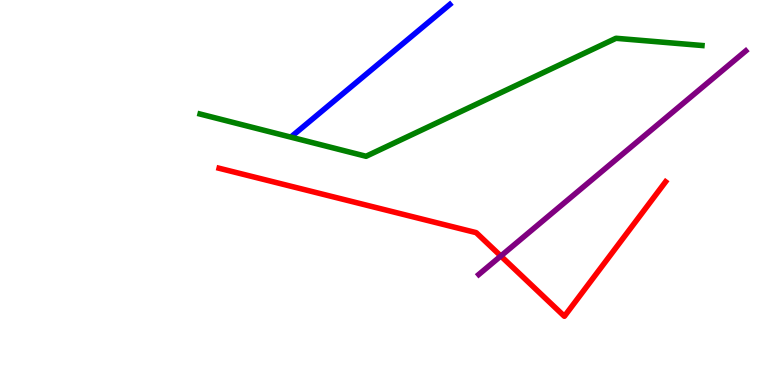[{'lines': ['blue', 'red'], 'intersections': []}, {'lines': ['green', 'red'], 'intersections': []}, {'lines': ['purple', 'red'], 'intersections': [{'x': 6.46, 'y': 3.35}]}, {'lines': ['blue', 'green'], 'intersections': []}, {'lines': ['blue', 'purple'], 'intersections': []}, {'lines': ['green', 'purple'], 'intersections': []}]